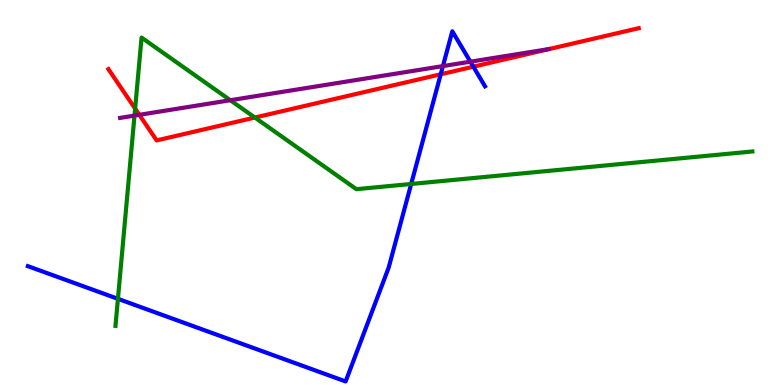[{'lines': ['blue', 'red'], 'intersections': [{'x': 5.69, 'y': 8.07}, {'x': 6.11, 'y': 8.27}]}, {'lines': ['green', 'red'], 'intersections': [{'x': 1.74, 'y': 7.18}, {'x': 3.29, 'y': 6.95}]}, {'lines': ['purple', 'red'], 'intersections': [{'x': 1.8, 'y': 7.02}]}, {'lines': ['blue', 'green'], 'intersections': [{'x': 1.52, 'y': 2.24}, {'x': 5.31, 'y': 5.22}]}, {'lines': ['blue', 'purple'], 'intersections': [{'x': 5.72, 'y': 8.28}, {'x': 6.07, 'y': 8.4}]}, {'lines': ['green', 'purple'], 'intersections': [{'x': 1.74, 'y': 7.0}, {'x': 2.97, 'y': 7.4}]}]